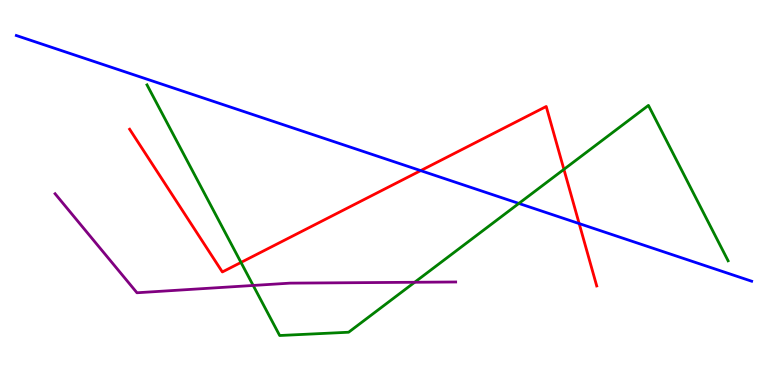[{'lines': ['blue', 'red'], 'intersections': [{'x': 5.43, 'y': 5.57}, {'x': 7.47, 'y': 4.19}]}, {'lines': ['green', 'red'], 'intersections': [{'x': 3.11, 'y': 3.18}, {'x': 7.28, 'y': 5.6}]}, {'lines': ['purple', 'red'], 'intersections': []}, {'lines': ['blue', 'green'], 'intersections': [{'x': 6.7, 'y': 4.72}]}, {'lines': ['blue', 'purple'], 'intersections': []}, {'lines': ['green', 'purple'], 'intersections': [{'x': 3.27, 'y': 2.59}, {'x': 5.35, 'y': 2.67}]}]